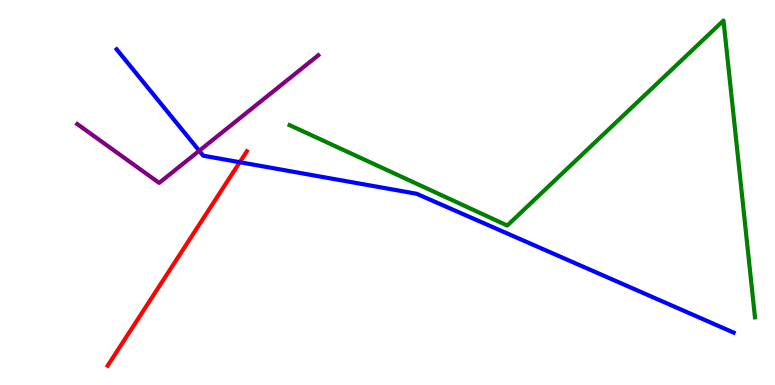[{'lines': ['blue', 'red'], 'intersections': [{'x': 3.09, 'y': 5.79}]}, {'lines': ['green', 'red'], 'intersections': []}, {'lines': ['purple', 'red'], 'intersections': []}, {'lines': ['blue', 'green'], 'intersections': []}, {'lines': ['blue', 'purple'], 'intersections': [{'x': 2.57, 'y': 6.08}]}, {'lines': ['green', 'purple'], 'intersections': []}]